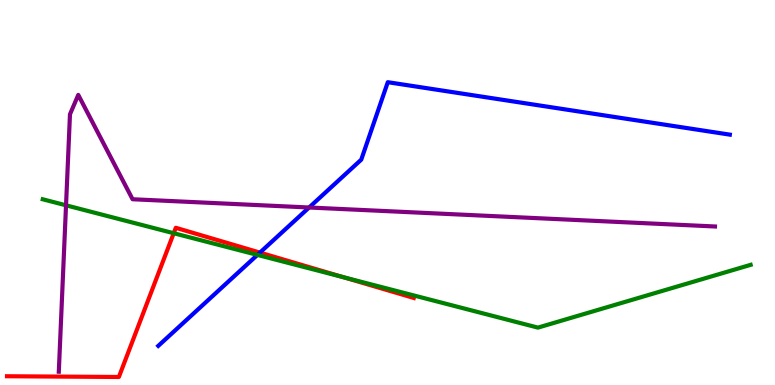[{'lines': ['blue', 'red'], 'intersections': [{'x': 3.35, 'y': 3.44}]}, {'lines': ['green', 'red'], 'intersections': [{'x': 2.24, 'y': 3.94}, {'x': 4.43, 'y': 2.8}]}, {'lines': ['purple', 'red'], 'intersections': []}, {'lines': ['blue', 'green'], 'intersections': [{'x': 3.32, 'y': 3.38}]}, {'lines': ['blue', 'purple'], 'intersections': [{'x': 3.99, 'y': 4.61}]}, {'lines': ['green', 'purple'], 'intersections': [{'x': 0.852, 'y': 4.67}]}]